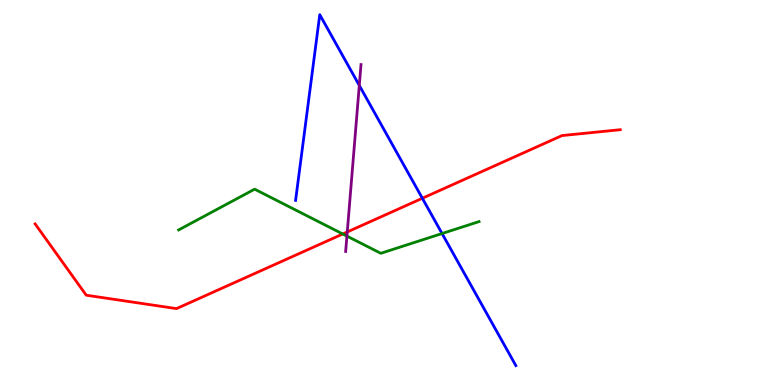[{'lines': ['blue', 'red'], 'intersections': [{'x': 5.45, 'y': 4.85}]}, {'lines': ['green', 'red'], 'intersections': [{'x': 4.42, 'y': 3.92}]}, {'lines': ['purple', 'red'], 'intersections': [{'x': 4.48, 'y': 3.97}]}, {'lines': ['blue', 'green'], 'intersections': [{'x': 5.7, 'y': 3.93}]}, {'lines': ['blue', 'purple'], 'intersections': [{'x': 4.64, 'y': 7.78}]}, {'lines': ['green', 'purple'], 'intersections': [{'x': 4.48, 'y': 3.87}]}]